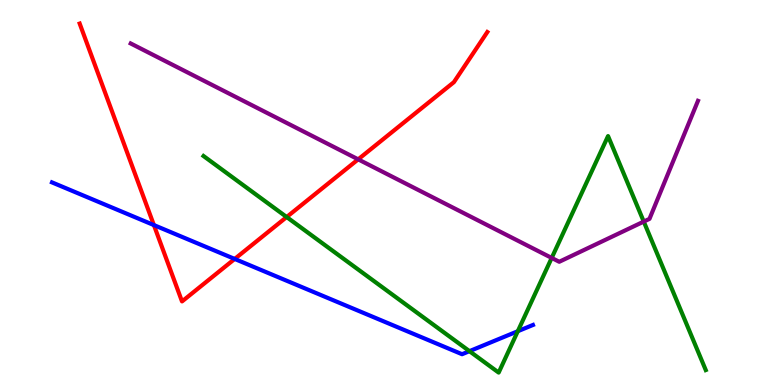[{'lines': ['blue', 'red'], 'intersections': [{'x': 1.99, 'y': 4.15}, {'x': 3.03, 'y': 3.27}]}, {'lines': ['green', 'red'], 'intersections': [{'x': 3.7, 'y': 4.36}]}, {'lines': ['purple', 'red'], 'intersections': [{'x': 4.62, 'y': 5.86}]}, {'lines': ['blue', 'green'], 'intersections': [{'x': 6.06, 'y': 0.879}, {'x': 6.68, 'y': 1.4}]}, {'lines': ['blue', 'purple'], 'intersections': []}, {'lines': ['green', 'purple'], 'intersections': [{'x': 7.12, 'y': 3.3}, {'x': 8.31, 'y': 4.24}]}]